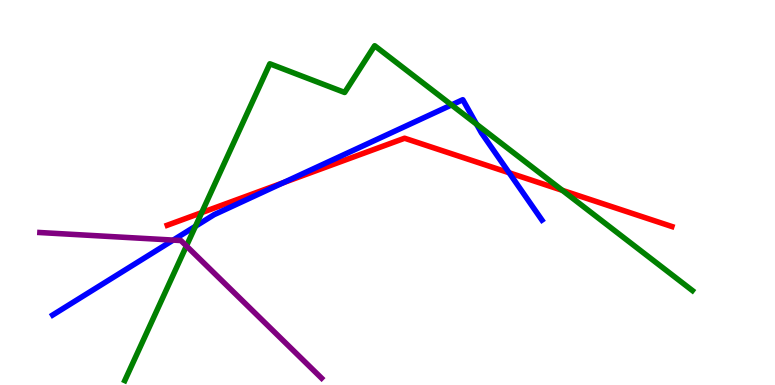[{'lines': ['blue', 'red'], 'intersections': [{'x': 3.65, 'y': 5.25}, {'x': 6.57, 'y': 5.51}]}, {'lines': ['green', 'red'], 'intersections': [{'x': 2.6, 'y': 4.48}, {'x': 7.26, 'y': 5.06}]}, {'lines': ['purple', 'red'], 'intersections': []}, {'lines': ['blue', 'green'], 'intersections': [{'x': 2.52, 'y': 4.12}, {'x': 5.83, 'y': 7.27}, {'x': 6.15, 'y': 6.77}]}, {'lines': ['blue', 'purple'], 'intersections': [{'x': 2.23, 'y': 3.76}]}, {'lines': ['green', 'purple'], 'intersections': [{'x': 2.41, 'y': 3.61}]}]